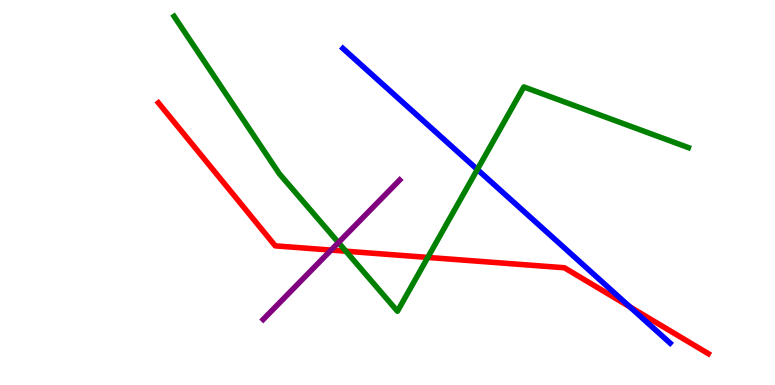[{'lines': ['blue', 'red'], 'intersections': [{'x': 8.13, 'y': 2.03}]}, {'lines': ['green', 'red'], 'intersections': [{'x': 4.46, 'y': 3.48}, {'x': 5.52, 'y': 3.31}]}, {'lines': ['purple', 'red'], 'intersections': [{'x': 4.27, 'y': 3.5}]}, {'lines': ['blue', 'green'], 'intersections': [{'x': 6.16, 'y': 5.6}]}, {'lines': ['blue', 'purple'], 'intersections': []}, {'lines': ['green', 'purple'], 'intersections': [{'x': 4.37, 'y': 3.7}]}]